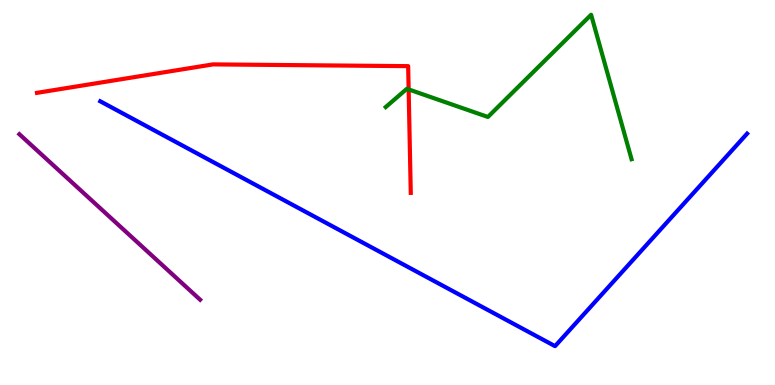[{'lines': ['blue', 'red'], 'intersections': []}, {'lines': ['green', 'red'], 'intersections': [{'x': 5.27, 'y': 7.68}]}, {'lines': ['purple', 'red'], 'intersections': []}, {'lines': ['blue', 'green'], 'intersections': []}, {'lines': ['blue', 'purple'], 'intersections': []}, {'lines': ['green', 'purple'], 'intersections': []}]